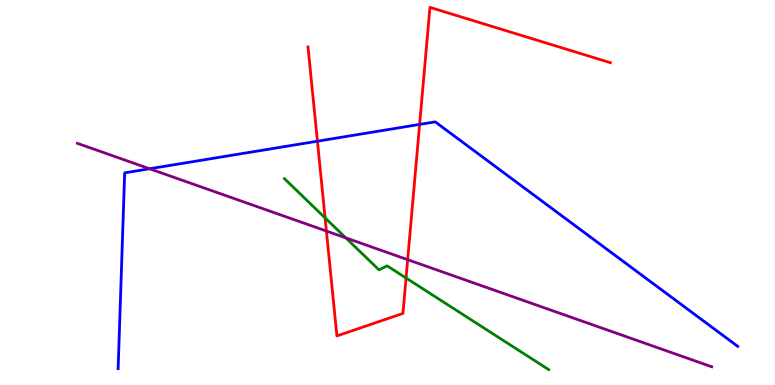[{'lines': ['blue', 'red'], 'intersections': [{'x': 4.1, 'y': 6.33}, {'x': 5.41, 'y': 6.77}]}, {'lines': ['green', 'red'], 'intersections': [{'x': 4.19, 'y': 4.34}, {'x': 5.24, 'y': 2.78}]}, {'lines': ['purple', 'red'], 'intersections': [{'x': 4.21, 'y': 4.0}, {'x': 5.26, 'y': 3.26}]}, {'lines': ['blue', 'green'], 'intersections': []}, {'lines': ['blue', 'purple'], 'intersections': [{'x': 1.93, 'y': 5.62}]}, {'lines': ['green', 'purple'], 'intersections': [{'x': 4.46, 'y': 3.82}]}]